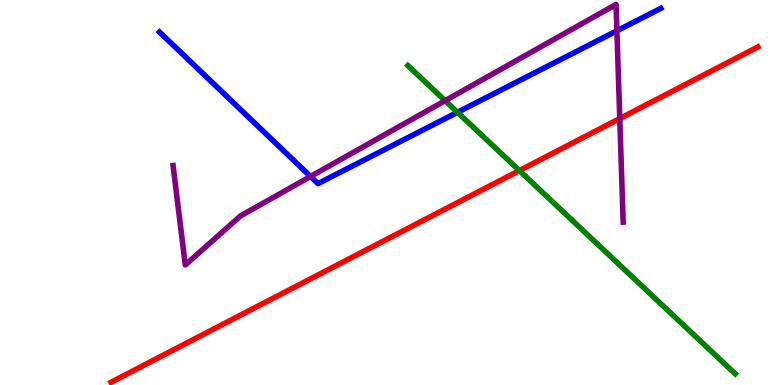[{'lines': ['blue', 'red'], 'intersections': []}, {'lines': ['green', 'red'], 'intersections': [{'x': 6.7, 'y': 5.57}]}, {'lines': ['purple', 'red'], 'intersections': [{'x': 8.0, 'y': 6.92}]}, {'lines': ['blue', 'green'], 'intersections': [{'x': 5.9, 'y': 7.08}]}, {'lines': ['blue', 'purple'], 'intersections': [{'x': 4.01, 'y': 5.42}, {'x': 7.96, 'y': 9.2}]}, {'lines': ['green', 'purple'], 'intersections': [{'x': 5.74, 'y': 7.38}]}]